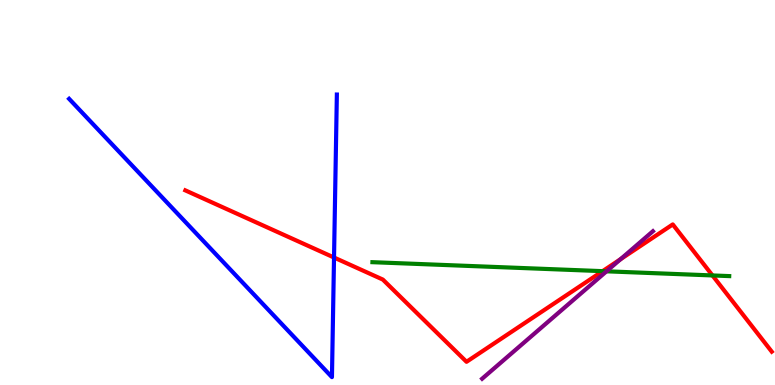[{'lines': ['blue', 'red'], 'intersections': [{'x': 4.31, 'y': 3.31}]}, {'lines': ['green', 'red'], 'intersections': [{'x': 7.78, 'y': 2.96}, {'x': 9.19, 'y': 2.85}]}, {'lines': ['purple', 'red'], 'intersections': [{'x': 8.01, 'y': 3.27}]}, {'lines': ['blue', 'green'], 'intersections': []}, {'lines': ['blue', 'purple'], 'intersections': []}, {'lines': ['green', 'purple'], 'intersections': [{'x': 7.83, 'y': 2.95}]}]